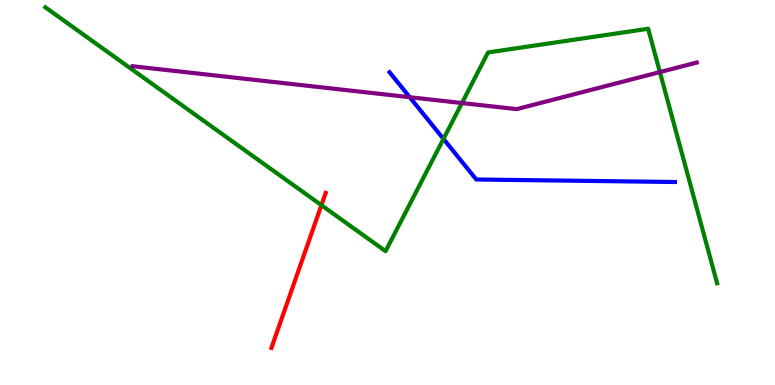[{'lines': ['blue', 'red'], 'intersections': []}, {'lines': ['green', 'red'], 'intersections': [{'x': 4.15, 'y': 4.67}]}, {'lines': ['purple', 'red'], 'intersections': []}, {'lines': ['blue', 'green'], 'intersections': [{'x': 5.72, 'y': 6.39}]}, {'lines': ['blue', 'purple'], 'intersections': [{'x': 5.29, 'y': 7.48}]}, {'lines': ['green', 'purple'], 'intersections': [{'x': 5.96, 'y': 7.32}, {'x': 8.51, 'y': 8.13}]}]